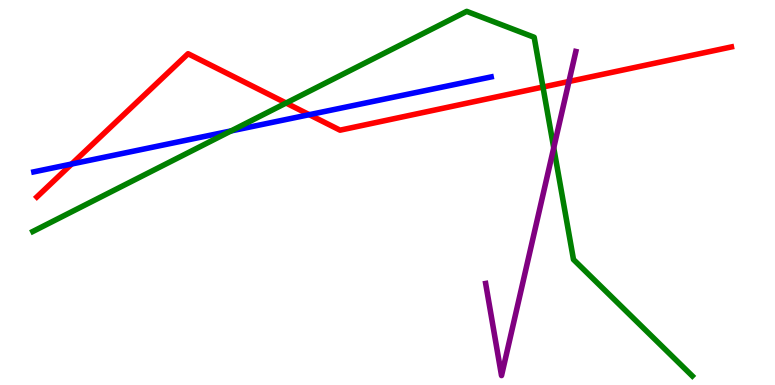[{'lines': ['blue', 'red'], 'intersections': [{'x': 0.924, 'y': 5.74}, {'x': 3.99, 'y': 7.02}]}, {'lines': ['green', 'red'], 'intersections': [{'x': 3.69, 'y': 7.32}, {'x': 7.01, 'y': 7.74}]}, {'lines': ['purple', 'red'], 'intersections': [{'x': 7.34, 'y': 7.88}]}, {'lines': ['blue', 'green'], 'intersections': [{'x': 2.98, 'y': 6.6}]}, {'lines': ['blue', 'purple'], 'intersections': []}, {'lines': ['green', 'purple'], 'intersections': [{'x': 7.14, 'y': 6.16}]}]